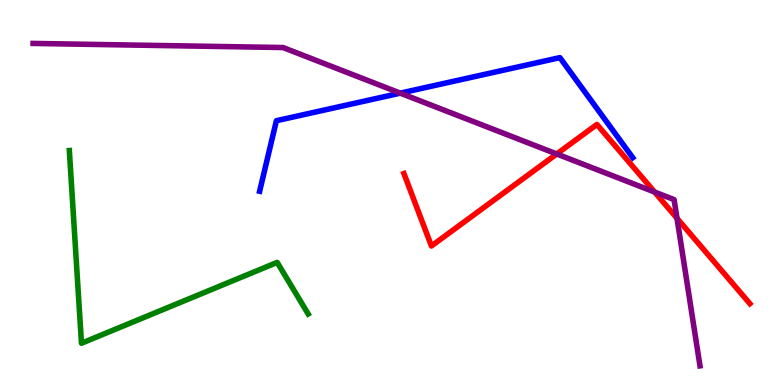[{'lines': ['blue', 'red'], 'intersections': []}, {'lines': ['green', 'red'], 'intersections': []}, {'lines': ['purple', 'red'], 'intersections': [{'x': 7.18, 'y': 6.0}, {'x': 8.45, 'y': 5.01}, {'x': 8.74, 'y': 4.33}]}, {'lines': ['blue', 'green'], 'intersections': []}, {'lines': ['blue', 'purple'], 'intersections': [{'x': 5.17, 'y': 7.58}]}, {'lines': ['green', 'purple'], 'intersections': []}]